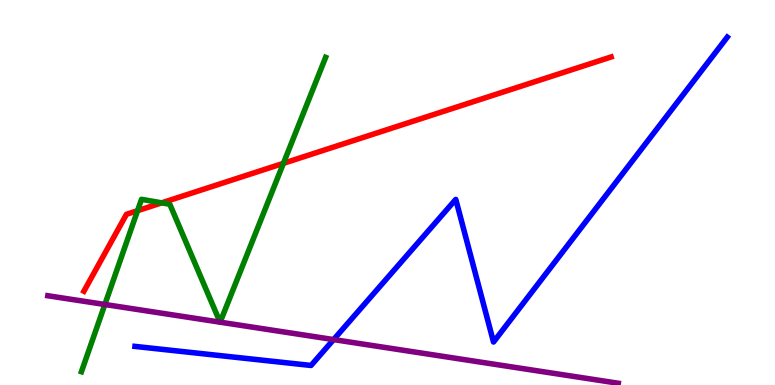[{'lines': ['blue', 'red'], 'intersections': []}, {'lines': ['green', 'red'], 'intersections': [{'x': 1.77, 'y': 4.53}, {'x': 2.09, 'y': 4.73}, {'x': 3.66, 'y': 5.76}]}, {'lines': ['purple', 'red'], 'intersections': []}, {'lines': ['blue', 'green'], 'intersections': []}, {'lines': ['blue', 'purple'], 'intersections': [{'x': 4.3, 'y': 1.18}]}, {'lines': ['green', 'purple'], 'intersections': [{'x': 1.35, 'y': 2.09}, {'x': 2.84, 'y': 1.63}, {'x': 2.84, 'y': 1.63}]}]